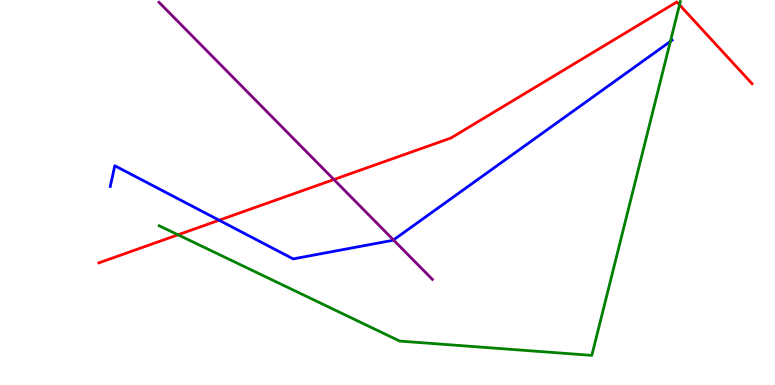[{'lines': ['blue', 'red'], 'intersections': [{'x': 2.83, 'y': 4.28}]}, {'lines': ['green', 'red'], 'intersections': [{'x': 2.3, 'y': 3.9}, {'x': 8.77, 'y': 9.87}]}, {'lines': ['purple', 'red'], 'intersections': [{'x': 4.31, 'y': 5.34}]}, {'lines': ['blue', 'green'], 'intersections': [{'x': 8.65, 'y': 8.92}]}, {'lines': ['blue', 'purple'], 'intersections': [{'x': 5.08, 'y': 3.77}]}, {'lines': ['green', 'purple'], 'intersections': []}]